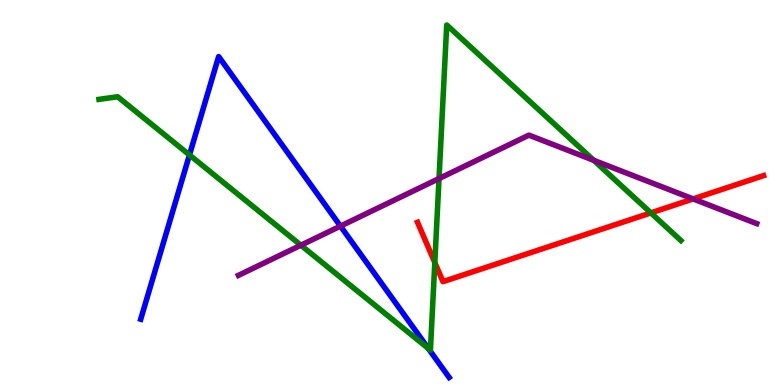[{'lines': ['blue', 'red'], 'intersections': []}, {'lines': ['green', 'red'], 'intersections': [{'x': 5.61, 'y': 3.18}, {'x': 8.4, 'y': 4.47}]}, {'lines': ['purple', 'red'], 'intersections': [{'x': 8.94, 'y': 4.83}]}, {'lines': ['blue', 'green'], 'intersections': [{'x': 2.44, 'y': 5.98}, {'x': 5.53, 'y': 0.946}]}, {'lines': ['blue', 'purple'], 'intersections': [{'x': 4.39, 'y': 4.13}]}, {'lines': ['green', 'purple'], 'intersections': [{'x': 3.88, 'y': 3.63}, {'x': 5.66, 'y': 5.36}, {'x': 7.66, 'y': 5.84}]}]